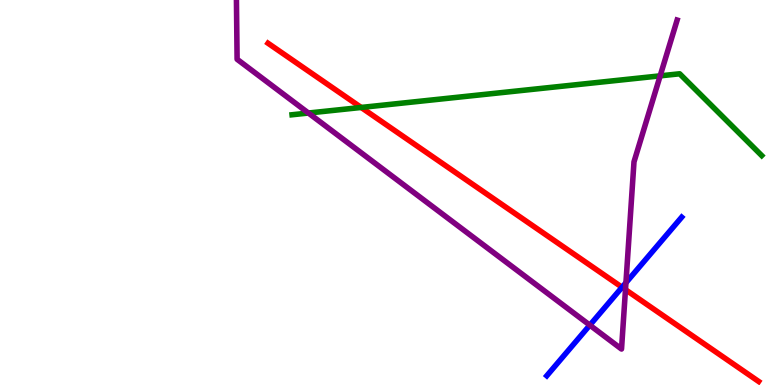[{'lines': ['blue', 'red'], 'intersections': [{'x': 8.03, 'y': 2.54}]}, {'lines': ['green', 'red'], 'intersections': [{'x': 4.66, 'y': 7.21}]}, {'lines': ['purple', 'red'], 'intersections': [{'x': 8.07, 'y': 2.48}]}, {'lines': ['blue', 'green'], 'intersections': []}, {'lines': ['blue', 'purple'], 'intersections': [{'x': 7.61, 'y': 1.55}, {'x': 8.08, 'y': 2.66}]}, {'lines': ['green', 'purple'], 'intersections': [{'x': 3.98, 'y': 7.06}, {'x': 8.52, 'y': 8.03}]}]